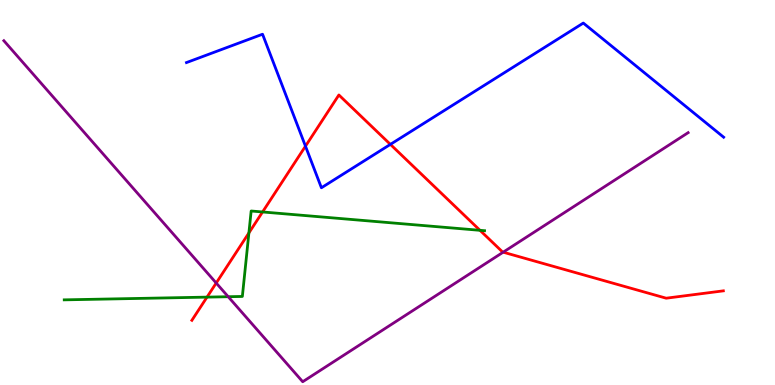[{'lines': ['blue', 'red'], 'intersections': [{'x': 3.94, 'y': 6.2}, {'x': 5.04, 'y': 6.25}]}, {'lines': ['green', 'red'], 'intersections': [{'x': 2.67, 'y': 2.28}, {'x': 3.21, 'y': 3.95}, {'x': 3.39, 'y': 4.49}, {'x': 6.19, 'y': 4.02}]}, {'lines': ['purple', 'red'], 'intersections': [{'x': 2.79, 'y': 2.65}, {'x': 6.49, 'y': 3.45}]}, {'lines': ['blue', 'green'], 'intersections': []}, {'lines': ['blue', 'purple'], 'intersections': []}, {'lines': ['green', 'purple'], 'intersections': [{'x': 2.94, 'y': 2.29}]}]